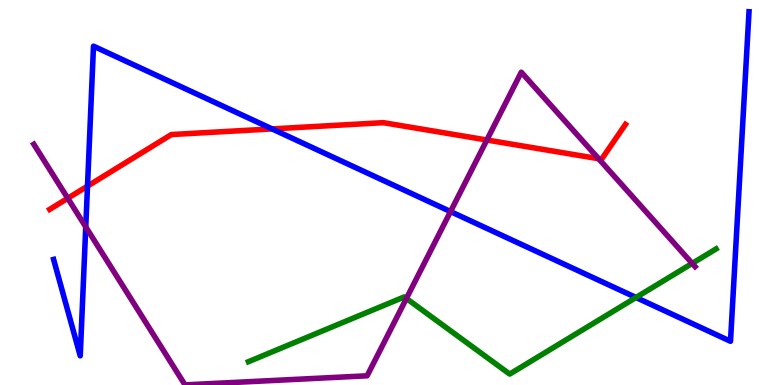[{'lines': ['blue', 'red'], 'intersections': [{'x': 1.13, 'y': 5.17}, {'x': 3.51, 'y': 6.65}]}, {'lines': ['green', 'red'], 'intersections': []}, {'lines': ['purple', 'red'], 'intersections': [{'x': 0.874, 'y': 4.85}, {'x': 6.28, 'y': 6.36}, {'x': 7.72, 'y': 5.88}]}, {'lines': ['blue', 'green'], 'intersections': [{'x': 8.21, 'y': 2.27}]}, {'lines': ['blue', 'purple'], 'intersections': [{'x': 1.11, 'y': 4.11}, {'x': 5.81, 'y': 4.5}]}, {'lines': ['green', 'purple'], 'intersections': [{'x': 5.24, 'y': 2.25}, {'x': 8.93, 'y': 3.16}]}]